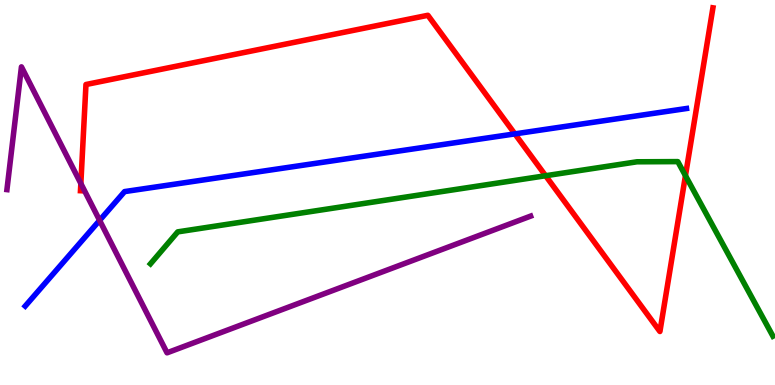[{'lines': ['blue', 'red'], 'intersections': [{'x': 6.64, 'y': 6.52}]}, {'lines': ['green', 'red'], 'intersections': [{'x': 7.04, 'y': 5.44}, {'x': 8.84, 'y': 5.44}]}, {'lines': ['purple', 'red'], 'intersections': [{'x': 1.04, 'y': 5.23}]}, {'lines': ['blue', 'green'], 'intersections': []}, {'lines': ['blue', 'purple'], 'intersections': [{'x': 1.29, 'y': 4.28}]}, {'lines': ['green', 'purple'], 'intersections': []}]